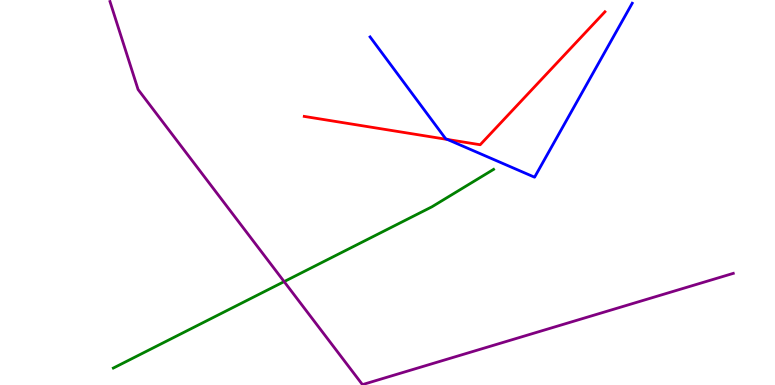[{'lines': ['blue', 'red'], 'intersections': [{'x': 5.77, 'y': 6.38}]}, {'lines': ['green', 'red'], 'intersections': []}, {'lines': ['purple', 'red'], 'intersections': []}, {'lines': ['blue', 'green'], 'intersections': []}, {'lines': ['blue', 'purple'], 'intersections': []}, {'lines': ['green', 'purple'], 'intersections': [{'x': 3.67, 'y': 2.69}]}]